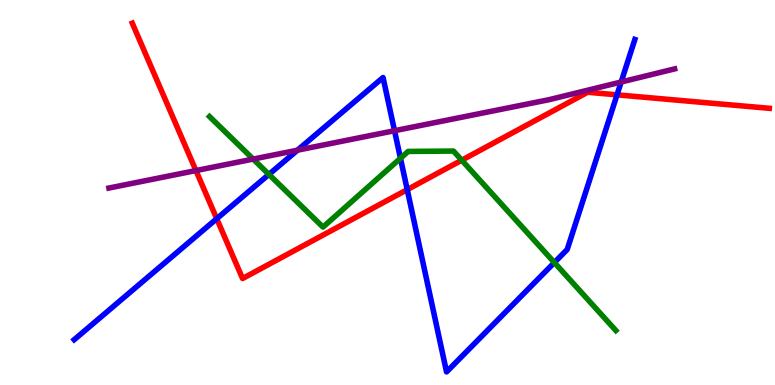[{'lines': ['blue', 'red'], 'intersections': [{'x': 2.8, 'y': 4.32}, {'x': 5.25, 'y': 5.07}, {'x': 7.96, 'y': 7.54}]}, {'lines': ['green', 'red'], 'intersections': [{'x': 5.96, 'y': 5.84}]}, {'lines': ['purple', 'red'], 'intersections': [{'x': 2.53, 'y': 5.57}]}, {'lines': ['blue', 'green'], 'intersections': [{'x': 3.47, 'y': 5.47}, {'x': 5.17, 'y': 5.89}, {'x': 7.15, 'y': 3.18}]}, {'lines': ['blue', 'purple'], 'intersections': [{'x': 3.84, 'y': 6.1}, {'x': 5.09, 'y': 6.6}, {'x': 8.01, 'y': 7.87}]}, {'lines': ['green', 'purple'], 'intersections': [{'x': 3.27, 'y': 5.87}]}]